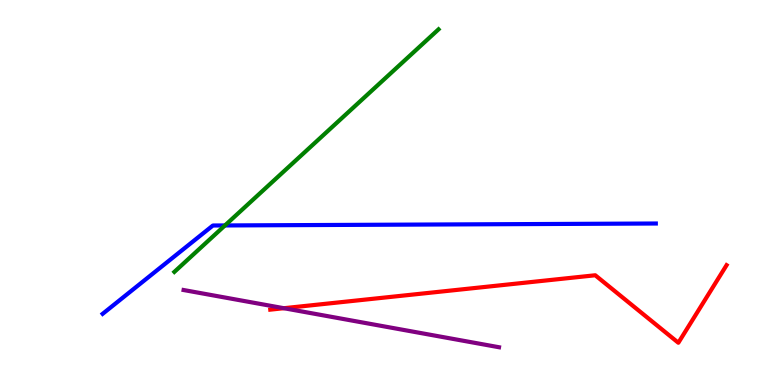[{'lines': ['blue', 'red'], 'intersections': []}, {'lines': ['green', 'red'], 'intersections': []}, {'lines': ['purple', 'red'], 'intersections': [{'x': 3.66, 'y': 1.99}]}, {'lines': ['blue', 'green'], 'intersections': [{'x': 2.9, 'y': 4.14}]}, {'lines': ['blue', 'purple'], 'intersections': []}, {'lines': ['green', 'purple'], 'intersections': []}]